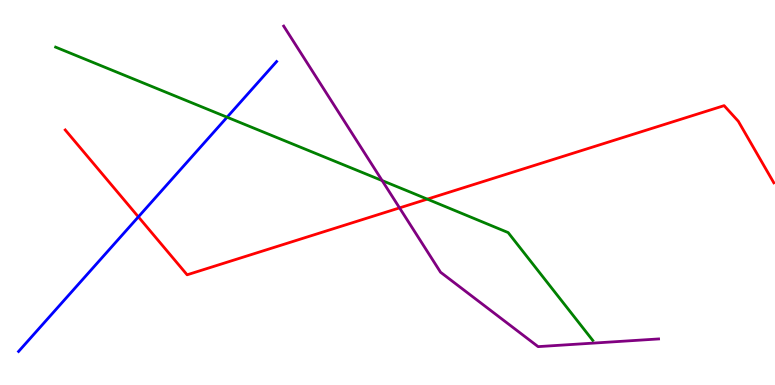[{'lines': ['blue', 'red'], 'intersections': [{'x': 1.79, 'y': 4.37}]}, {'lines': ['green', 'red'], 'intersections': [{'x': 5.51, 'y': 4.83}]}, {'lines': ['purple', 'red'], 'intersections': [{'x': 5.16, 'y': 4.6}]}, {'lines': ['blue', 'green'], 'intersections': [{'x': 2.93, 'y': 6.96}]}, {'lines': ['blue', 'purple'], 'intersections': []}, {'lines': ['green', 'purple'], 'intersections': [{'x': 4.93, 'y': 5.31}]}]